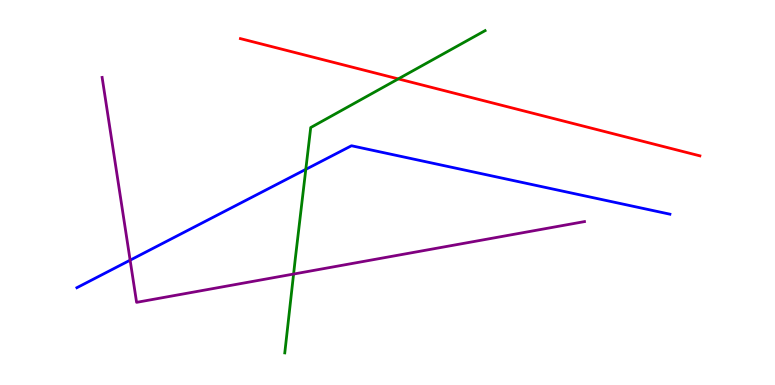[{'lines': ['blue', 'red'], 'intersections': []}, {'lines': ['green', 'red'], 'intersections': [{'x': 5.14, 'y': 7.95}]}, {'lines': ['purple', 'red'], 'intersections': []}, {'lines': ['blue', 'green'], 'intersections': [{'x': 3.95, 'y': 5.6}]}, {'lines': ['blue', 'purple'], 'intersections': [{'x': 1.68, 'y': 3.24}]}, {'lines': ['green', 'purple'], 'intersections': [{'x': 3.79, 'y': 2.88}]}]